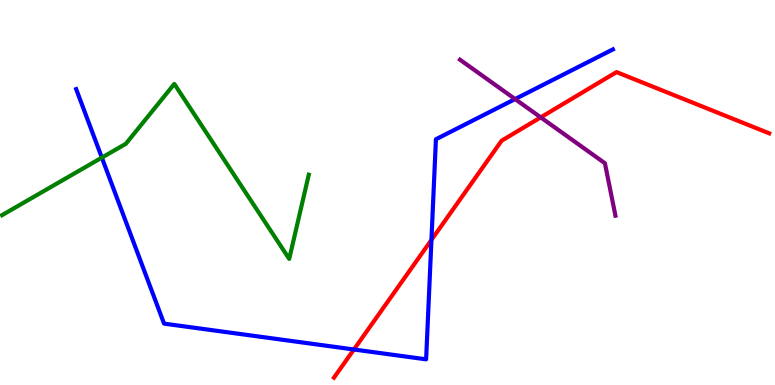[{'lines': ['blue', 'red'], 'intersections': [{'x': 4.57, 'y': 0.922}, {'x': 5.57, 'y': 3.77}]}, {'lines': ['green', 'red'], 'intersections': []}, {'lines': ['purple', 'red'], 'intersections': [{'x': 6.98, 'y': 6.95}]}, {'lines': ['blue', 'green'], 'intersections': [{'x': 1.31, 'y': 5.91}]}, {'lines': ['blue', 'purple'], 'intersections': [{'x': 6.65, 'y': 7.43}]}, {'lines': ['green', 'purple'], 'intersections': []}]